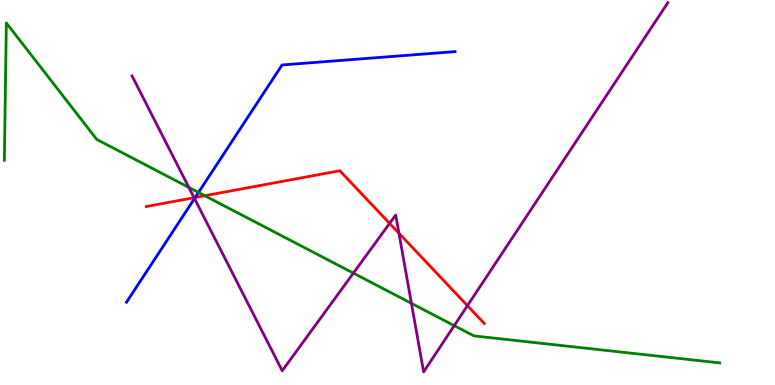[{'lines': ['blue', 'red'], 'intersections': [{'x': 2.52, 'y': 4.87}]}, {'lines': ['green', 'red'], 'intersections': [{'x': 2.64, 'y': 4.92}]}, {'lines': ['purple', 'red'], 'intersections': [{'x': 2.5, 'y': 4.87}, {'x': 5.03, 'y': 4.2}, {'x': 5.15, 'y': 3.94}, {'x': 6.03, 'y': 2.06}]}, {'lines': ['blue', 'green'], 'intersections': [{'x': 2.56, 'y': 5.0}]}, {'lines': ['blue', 'purple'], 'intersections': [{'x': 2.51, 'y': 4.84}]}, {'lines': ['green', 'purple'], 'intersections': [{'x': 2.44, 'y': 5.13}, {'x': 4.56, 'y': 2.91}, {'x': 5.31, 'y': 2.12}, {'x': 5.86, 'y': 1.54}]}]